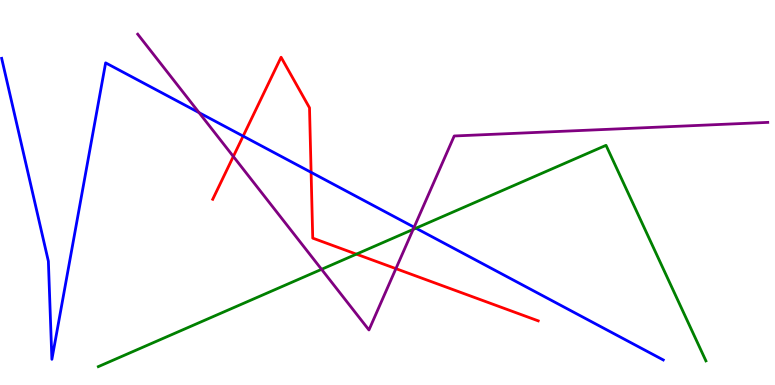[{'lines': ['blue', 'red'], 'intersections': [{'x': 3.14, 'y': 6.46}, {'x': 4.01, 'y': 5.52}]}, {'lines': ['green', 'red'], 'intersections': [{'x': 4.6, 'y': 3.4}]}, {'lines': ['purple', 'red'], 'intersections': [{'x': 3.01, 'y': 5.94}, {'x': 5.11, 'y': 3.02}]}, {'lines': ['blue', 'green'], 'intersections': [{'x': 5.37, 'y': 4.07}]}, {'lines': ['blue', 'purple'], 'intersections': [{'x': 2.57, 'y': 7.07}, {'x': 5.34, 'y': 4.1}]}, {'lines': ['green', 'purple'], 'intersections': [{'x': 4.15, 'y': 3.0}, {'x': 5.33, 'y': 4.04}]}]